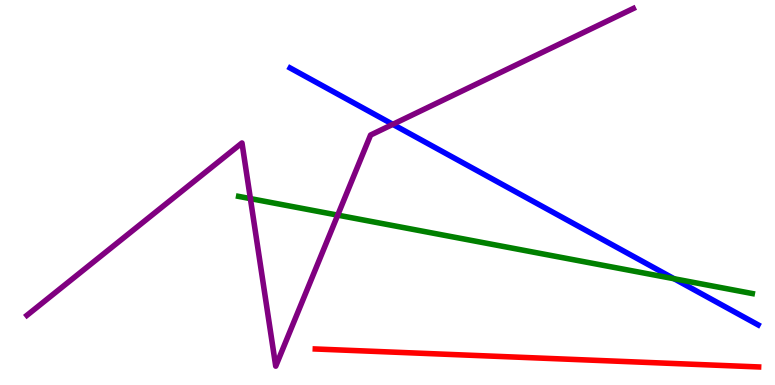[{'lines': ['blue', 'red'], 'intersections': []}, {'lines': ['green', 'red'], 'intersections': []}, {'lines': ['purple', 'red'], 'intersections': []}, {'lines': ['blue', 'green'], 'intersections': [{'x': 8.7, 'y': 2.76}]}, {'lines': ['blue', 'purple'], 'intersections': [{'x': 5.07, 'y': 6.77}]}, {'lines': ['green', 'purple'], 'intersections': [{'x': 3.23, 'y': 4.84}, {'x': 4.36, 'y': 4.41}]}]